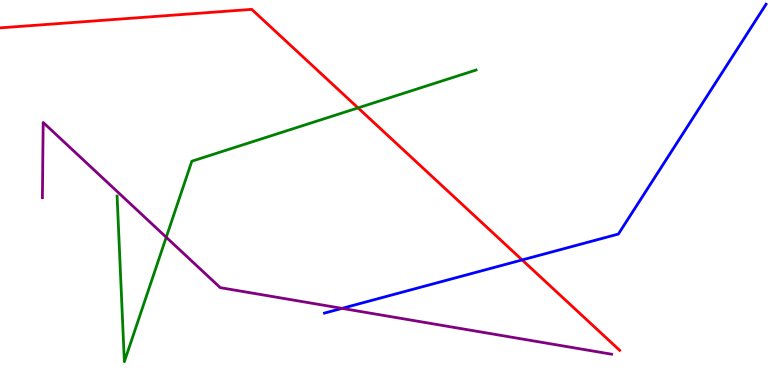[{'lines': ['blue', 'red'], 'intersections': [{'x': 6.74, 'y': 3.25}]}, {'lines': ['green', 'red'], 'intersections': [{'x': 4.62, 'y': 7.2}]}, {'lines': ['purple', 'red'], 'intersections': []}, {'lines': ['blue', 'green'], 'intersections': []}, {'lines': ['blue', 'purple'], 'intersections': [{'x': 4.41, 'y': 1.99}]}, {'lines': ['green', 'purple'], 'intersections': [{'x': 2.14, 'y': 3.84}]}]